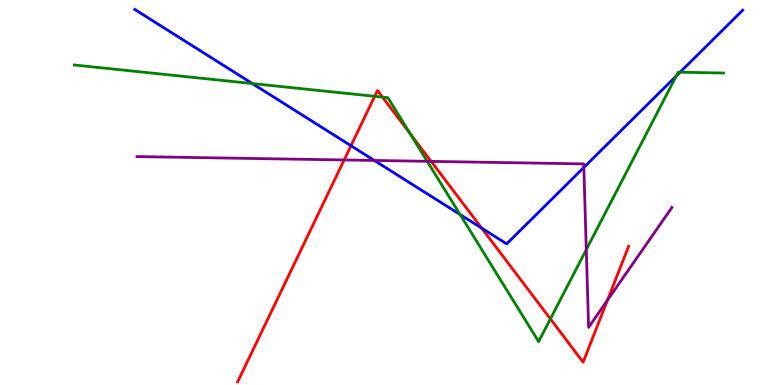[{'lines': ['blue', 'red'], 'intersections': [{'x': 4.53, 'y': 6.21}, {'x': 6.21, 'y': 4.08}]}, {'lines': ['green', 'red'], 'intersections': [{'x': 4.83, 'y': 7.5}, {'x': 4.94, 'y': 7.48}, {'x': 5.29, 'y': 6.53}, {'x': 7.1, 'y': 1.72}]}, {'lines': ['purple', 'red'], 'intersections': [{'x': 4.44, 'y': 5.85}, {'x': 5.56, 'y': 5.81}, {'x': 7.84, 'y': 2.2}]}, {'lines': ['blue', 'green'], 'intersections': [{'x': 3.26, 'y': 7.83}, {'x': 5.94, 'y': 4.43}, {'x': 8.73, 'y': 8.03}, {'x': 8.78, 'y': 8.12}]}, {'lines': ['blue', 'purple'], 'intersections': [{'x': 4.83, 'y': 5.83}, {'x': 7.53, 'y': 5.65}]}, {'lines': ['green', 'purple'], 'intersections': [{'x': 5.51, 'y': 5.81}, {'x': 7.56, 'y': 3.52}]}]